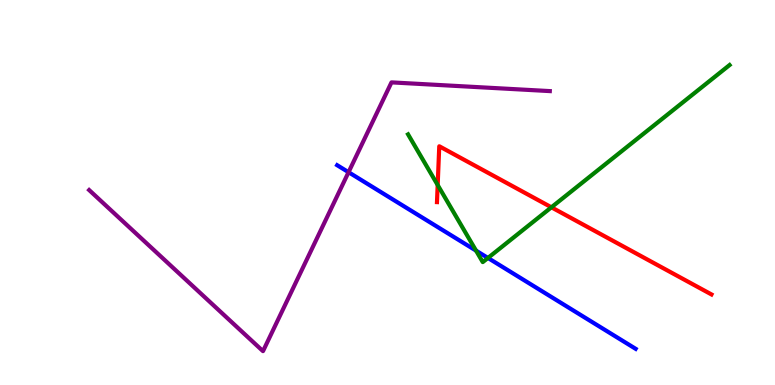[{'lines': ['blue', 'red'], 'intersections': []}, {'lines': ['green', 'red'], 'intersections': [{'x': 5.65, 'y': 5.19}, {'x': 7.11, 'y': 4.62}]}, {'lines': ['purple', 'red'], 'intersections': []}, {'lines': ['blue', 'green'], 'intersections': [{'x': 6.14, 'y': 3.49}, {'x': 6.3, 'y': 3.3}]}, {'lines': ['blue', 'purple'], 'intersections': [{'x': 4.5, 'y': 5.53}]}, {'lines': ['green', 'purple'], 'intersections': []}]